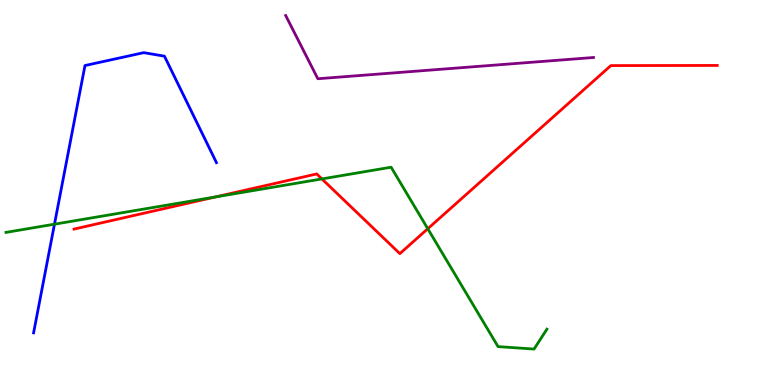[{'lines': ['blue', 'red'], 'intersections': []}, {'lines': ['green', 'red'], 'intersections': [{'x': 2.78, 'y': 4.89}, {'x': 4.15, 'y': 5.35}, {'x': 5.52, 'y': 4.06}]}, {'lines': ['purple', 'red'], 'intersections': []}, {'lines': ['blue', 'green'], 'intersections': [{'x': 0.703, 'y': 4.18}]}, {'lines': ['blue', 'purple'], 'intersections': []}, {'lines': ['green', 'purple'], 'intersections': []}]